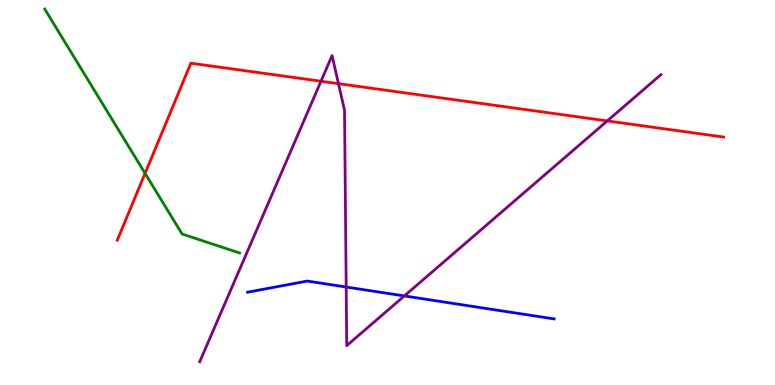[{'lines': ['blue', 'red'], 'intersections': []}, {'lines': ['green', 'red'], 'intersections': [{'x': 1.87, 'y': 5.5}]}, {'lines': ['purple', 'red'], 'intersections': [{'x': 4.14, 'y': 7.89}, {'x': 4.37, 'y': 7.83}, {'x': 7.84, 'y': 6.86}]}, {'lines': ['blue', 'green'], 'intersections': []}, {'lines': ['blue', 'purple'], 'intersections': [{'x': 4.47, 'y': 2.54}, {'x': 5.22, 'y': 2.31}]}, {'lines': ['green', 'purple'], 'intersections': []}]